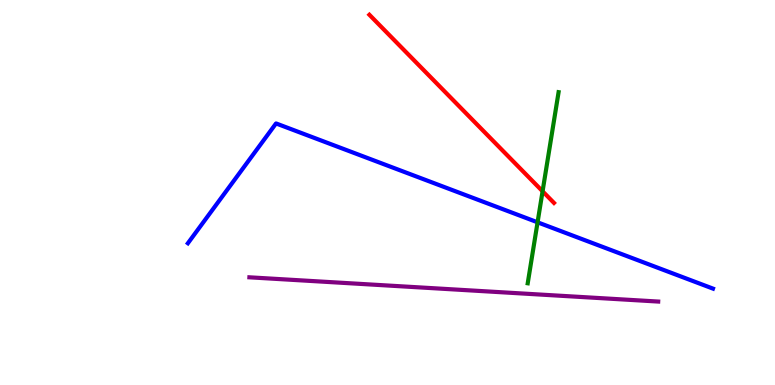[{'lines': ['blue', 'red'], 'intersections': []}, {'lines': ['green', 'red'], 'intersections': [{'x': 7.0, 'y': 5.03}]}, {'lines': ['purple', 'red'], 'intersections': []}, {'lines': ['blue', 'green'], 'intersections': [{'x': 6.94, 'y': 4.23}]}, {'lines': ['blue', 'purple'], 'intersections': []}, {'lines': ['green', 'purple'], 'intersections': []}]